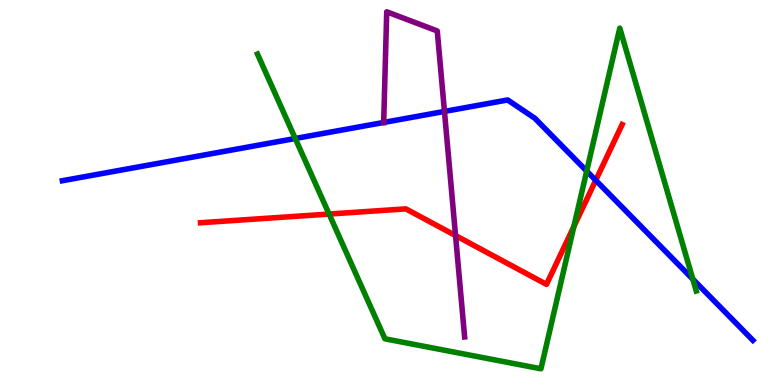[{'lines': ['blue', 'red'], 'intersections': [{'x': 7.69, 'y': 5.32}]}, {'lines': ['green', 'red'], 'intersections': [{'x': 4.25, 'y': 4.44}, {'x': 7.4, 'y': 4.12}]}, {'lines': ['purple', 'red'], 'intersections': [{'x': 5.88, 'y': 3.88}]}, {'lines': ['blue', 'green'], 'intersections': [{'x': 3.81, 'y': 6.4}, {'x': 7.57, 'y': 5.56}, {'x': 8.94, 'y': 2.75}]}, {'lines': ['blue', 'purple'], 'intersections': [{'x': 4.95, 'y': 6.82}, {'x': 5.73, 'y': 7.11}]}, {'lines': ['green', 'purple'], 'intersections': []}]